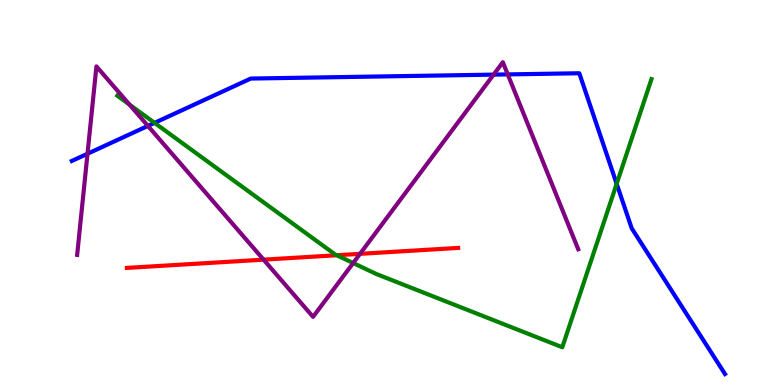[{'lines': ['blue', 'red'], 'intersections': []}, {'lines': ['green', 'red'], 'intersections': [{'x': 4.34, 'y': 3.37}]}, {'lines': ['purple', 'red'], 'intersections': [{'x': 3.4, 'y': 3.26}, {'x': 4.65, 'y': 3.41}]}, {'lines': ['blue', 'green'], 'intersections': [{'x': 1.99, 'y': 6.81}, {'x': 7.96, 'y': 5.23}]}, {'lines': ['blue', 'purple'], 'intersections': [{'x': 1.13, 'y': 6.01}, {'x': 1.91, 'y': 6.73}, {'x': 6.37, 'y': 8.06}, {'x': 6.55, 'y': 8.07}]}, {'lines': ['green', 'purple'], 'intersections': [{'x': 1.67, 'y': 7.28}, {'x': 4.56, 'y': 3.17}]}]